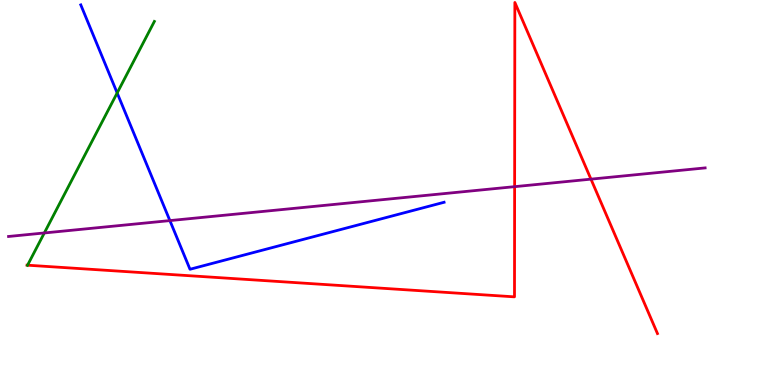[{'lines': ['blue', 'red'], 'intersections': []}, {'lines': ['green', 'red'], 'intersections': [{'x': 0.355, 'y': 3.11}]}, {'lines': ['purple', 'red'], 'intersections': [{'x': 6.64, 'y': 5.15}, {'x': 7.63, 'y': 5.35}]}, {'lines': ['blue', 'green'], 'intersections': [{'x': 1.51, 'y': 7.59}]}, {'lines': ['blue', 'purple'], 'intersections': [{'x': 2.19, 'y': 4.27}]}, {'lines': ['green', 'purple'], 'intersections': [{'x': 0.572, 'y': 3.95}]}]